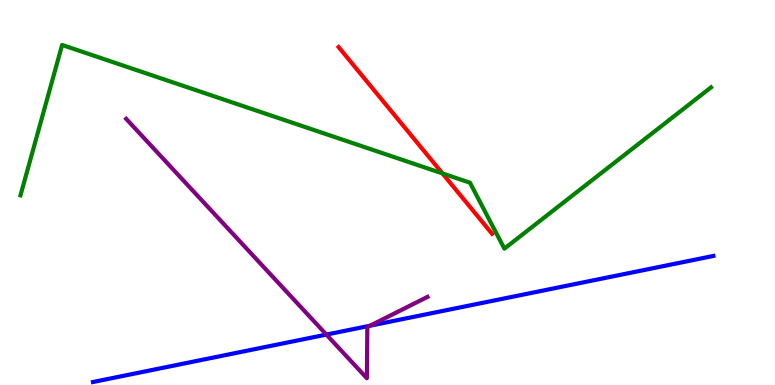[{'lines': ['blue', 'red'], 'intersections': []}, {'lines': ['green', 'red'], 'intersections': [{'x': 5.71, 'y': 5.5}]}, {'lines': ['purple', 'red'], 'intersections': []}, {'lines': ['blue', 'green'], 'intersections': []}, {'lines': ['blue', 'purple'], 'intersections': [{'x': 4.21, 'y': 1.31}, {'x': 4.77, 'y': 1.54}]}, {'lines': ['green', 'purple'], 'intersections': []}]